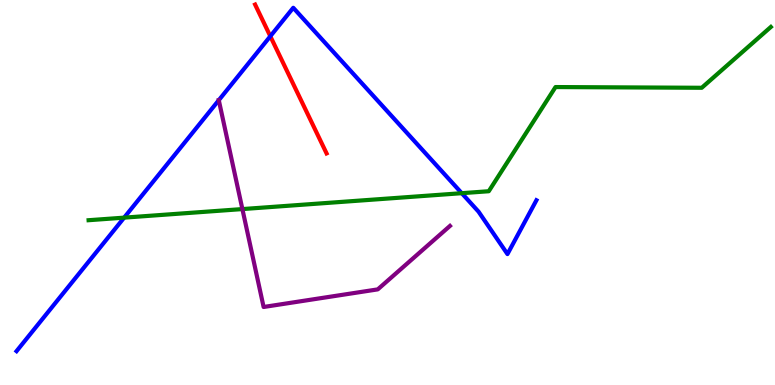[{'lines': ['blue', 'red'], 'intersections': [{'x': 3.49, 'y': 9.06}]}, {'lines': ['green', 'red'], 'intersections': []}, {'lines': ['purple', 'red'], 'intersections': []}, {'lines': ['blue', 'green'], 'intersections': [{'x': 1.6, 'y': 4.35}, {'x': 5.96, 'y': 4.98}]}, {'lines': ['blue', 'purple'], 'intersections': [{'x': 2.82, 'y': 7.4}]}, {'lines': ['green', 'purple'], 'intersections': [{'x': 3.13, 'y': 4.57}]}]